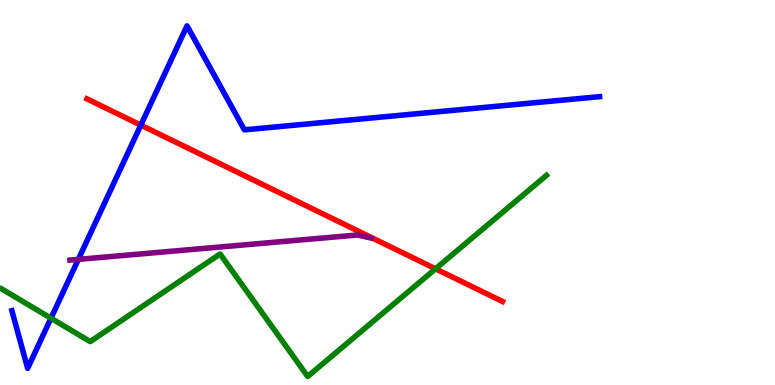[{'lines': ['blue', 'red'], 'intersections': [{'x': 1.82, 'y': 6.75}]}, {'lines': ['green', 'red'], 'intersections': [{'x': 5.62, 'y': 3.02}]}, {'lines': ['purple', 'red'], 'intersections': []}, {'lines': ['blue', 'green'], 'intersections': [{'x': 0.658, 'y': 1.73}]}, {'lines': ['blue', 'purple'], 'intersections': [{'x': 1.01, 'y': 3.26}]}, {'lines': ['green', 'purple'], 'intersections': []}]